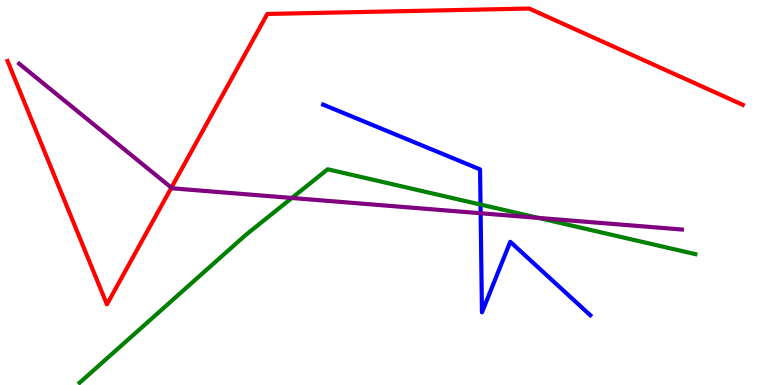[{'lines': ['blue', 'red'], 'intersections': []}, {'lines': ['green', 'red'], 'intersections': []}, {'lines': ['purple', 'red'], 'intersections': [{'x': 2.21, 'y': 5.12}]}, {'lines': ['blue', 'green'], 'intersections': [{'x': 6.2, 'y': 4.69}]}, {'lines': ['blue', 'purple'], 'intersections': [{'x': 6.2, 'y': 4.46}]}, {'lines': ['green', 'purple'], 'intersections': [{'x': 3.77, 'y': 4.86}, {'x': 6.95, 'y': 4.34}]}]